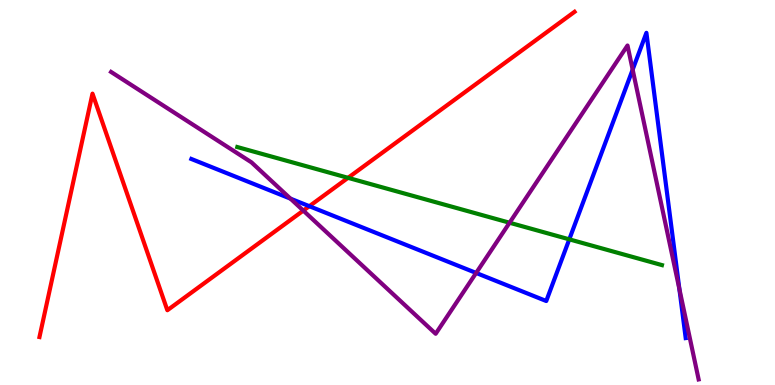[{'lines': ['blue', 'red'], 'intersections': [{'x': 3.99, 'y': 4.64}]}, {'lines': ['green', 'red'], 'intersections': [{'x': 4.49, 'y': 5.38}]}, {'lines': ['purple', 'red'], 'intersections': [{'x': 3.91, 'y': 4.53}]}, {'lines': ['blue', 'green'], 'intersections': [{'x': 7.35, 'y': 3.78}]}, {'lines': ['blue', 'purple'], 'intersections': [{'x': 3.75, 'y': 4.84}, {'x': 6.14, 'y': 2.91}, {'x': 8.16, 'y': 8.19}, {'x': 8.77, 'y': 2.49}]}, {'lines': ['green', 'purple'], 'intersections': [{'x': 6.57, 'y': 4.21}]}]